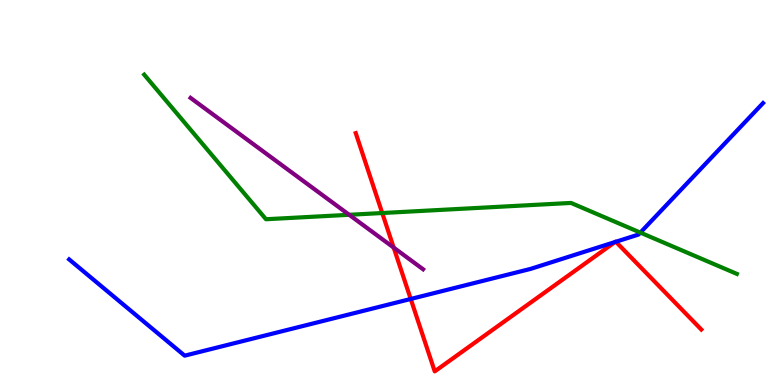[{'lines': ['blue', 'red'], 'intersections': [{'x': 5.3, 'y': 2.23}, {'x': 7.94, 'y': 3.71}, {'x': 7.95, 'y': 3.72}]}, {'lines': ['green', 'red'], 'intersections': [{'x': 4.93, 'y': 4.47}]}, {'lines': ['purple', 'red'], 'intersections': [{'x': 5.08, 'y': 3.57}]}, {'lines': ['blue', 'green'], 'intersections': [{'x': 8.26, 'y': 3.96}]}, {'lines': ['blue', 'purple'], 'intersections': []}, {'lines': ['green', 'purple'], 'intersections': [{'x': 4.51, 'y': 4.42}]}]